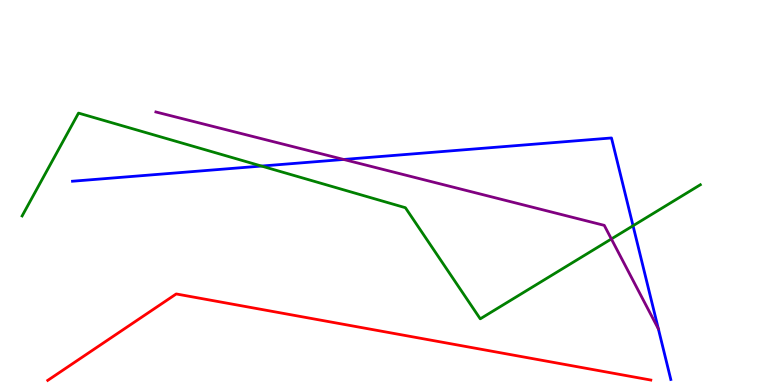[{'lines': ['blue', 'red'], 'intersections': []}, {'lines': ['green', 'red'], 'intersections': []}, {'lines': ['purple', 'red'], 'intersections': []}, {'lines': ['blue', 'green'], 'intersections': [{'x': 3.37, 'y': 5.69}, {'x': 8.17, 'y': 4.14}]}, {'lines': ['blue', 'purple'], 'intersections': [{'x': 4.43, 'y': 5.86}]}, {'lines': ['green', 'purple'], 'intersections': [{'x': 7.89, 'y': 3.79}]}]